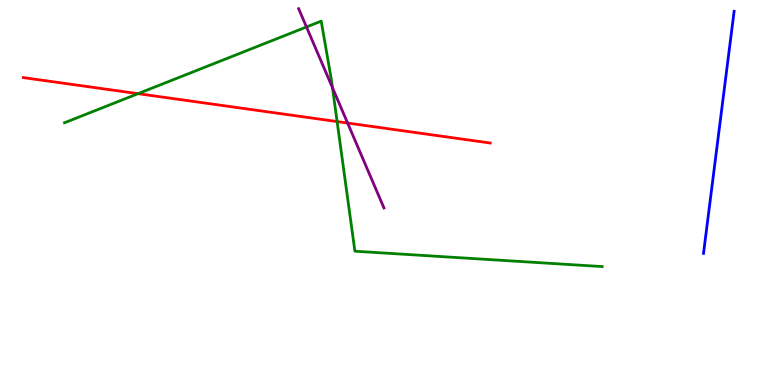[{'lines': ['blue', 'red'], 'intersections': []}, {'lines': ['green', 'red'], 'intersections': [{'x': 1.78, 'y': 7.57}, {'x': 4.35, 'y': 6.84}]}, {'lines': ['purple', 'red'], 'intersections': [{'x': 4.49, 'y': 6.8}]}, {'lines': ['blue', 'green'], 'intersections': []}, {'lines': ['blue', 'purple'], 'intersections': []}, {'lines': ['green', 'purple'], 'intersections': [{'x': 3.95, 'y': 9.3}, {'x': 4.29, 'y': 7.72}]}]